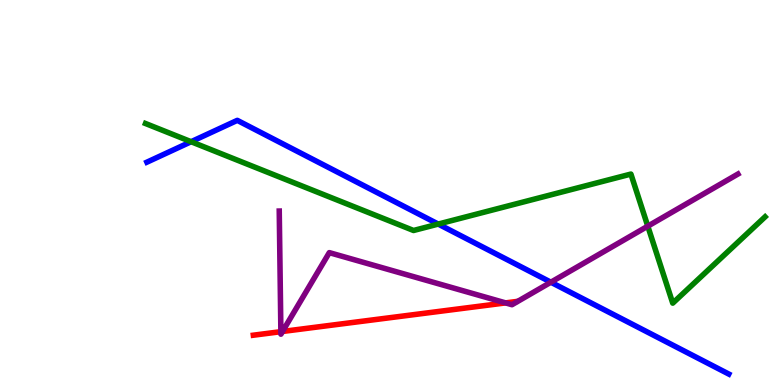[{'lines': ['blue', 'red'], 'intersections': []}, {'lines': ['green', 'red'], 'intersections': []}, {'lines': ['purple', 'red'], 'intersections': [{'x': 3.62, 'y': 1.39}, {'x': 3.65, 'y': 1.39}, {'x': 6.52, 'y': 2.13}]}, {'lines': ['blue', 'green'], 'intersections': [{'x': 2.47, 'y': 6.32}, {'x': 5.65, 'y': 4.18}]}, {'lines': ['blue', 'purple'], 'intersections': [{'x': 7.11, 'y': 2.67}]}, {'lines': ['green', 'purple'], 'intersections': [{'x': 8.36, 'y': 4.13}]}]